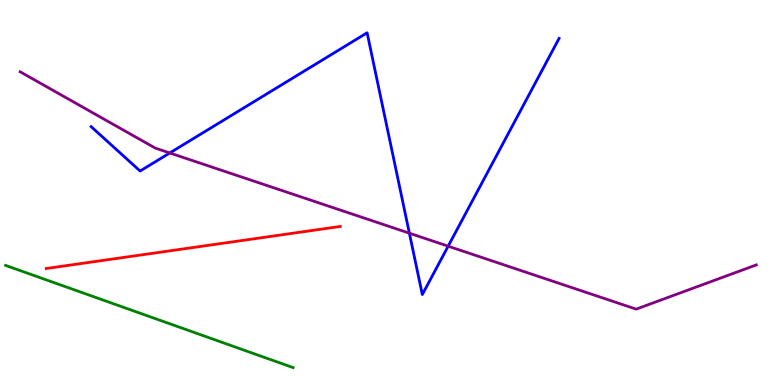[{'lines': ['blue', 'red'], 'intersections': []}, {'lines': ['green', 'red'], 'intersections': []}, {'lines': ['purple', 'red'], 'intersections': []}, {'lines': ['blue', 'green'], 'intersections': []}, {'lines': ['blue', 'purple'], 'intersections': [{'x': 2.19, 'y': 6.03}, {'x': 5.28, 'y': 3.94}, {'x': 5.78, 'y': 3.61}]}, {'lines': ['green', 'purple'], 'intersections': []}]